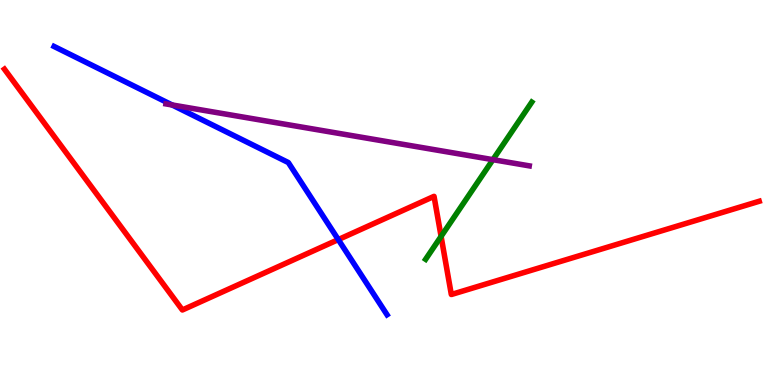[{'lines': ['blue', 'red'], 'intersections': [{'x': 4.37, 'y': 3.78}]}, {'lines': ['green', 'red'], 'intersections': [{'x': 5.69, 'y': 3.86}]}, {'lines': ['purple', 'red'], 'intersections': []}, {'lines': ['blue', 'green'], 'intersections': []}, {'lines': ['blue', 'purple'], 'intersections': [{'x': 2.22, 'y': 7.27}]}, {'lines': ['green', 'purple'], 'intersections': [{'x': 6.36, 'y': 5.85}]}]